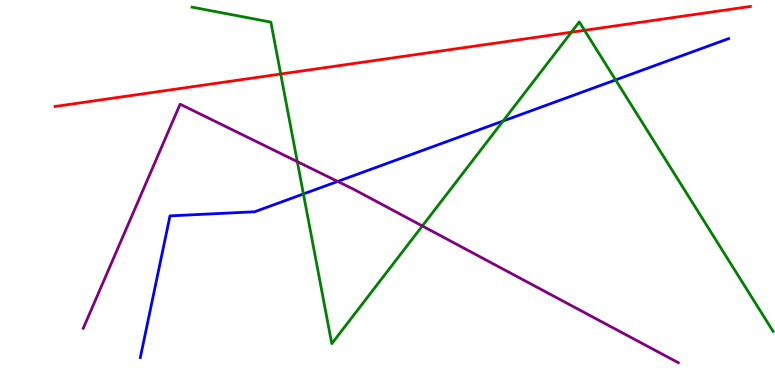[{'lines': ['blue', 'red'], 'intersections': []}, {'lines': ['green', 'red'], 'intersections': [{'x': 3.62, 'y': 8.08}, {'x': 7.37, 'y': 9.16}, {'x': 7.54, 'y': 9.21}]}, {'lines': ['purple', 'red'], 'intersections': []}, {'lines': ['blue', 'green'], 'intersections': [{'x': 3.92, 'y': 4.96}, {'x': 6.49, 'y': 6.86}, {'x': 7.94, 'y': 7.92}]}, {'lines': ['blue', 'purple'], 'intersections': [{'x': 4.36, 'y': 5.29}]}, {'lines': ['green', 'purple'], 'intersections': [{'x': 3.84, 'y': 5.8}, {'x': 5.45, 'y': 4.13}]}]